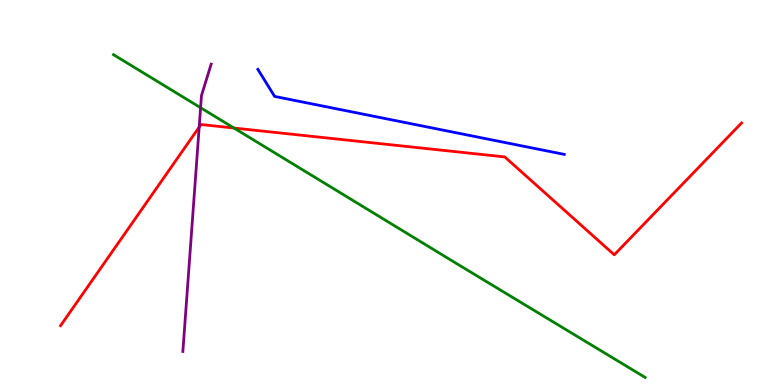[{'lines': ['blue', 'red'], 'intersections': []}, {'lines': ['green', 'red'], 'intersections': [{'x': 3.02, 'y': 6.67}]}, {'lines': ['purple', 'red'], 'intersections': [{'x': 2.57, 'y': 6.7}]}, {'lines': ['blue', 'green'], 'intersections': []}, {'lines': ['blue', 'purple'], 'intersections': []}, {'lines': ['green', 'purple'], 'intersections': [{'x': 2.59, 'y': 7.2}]}]